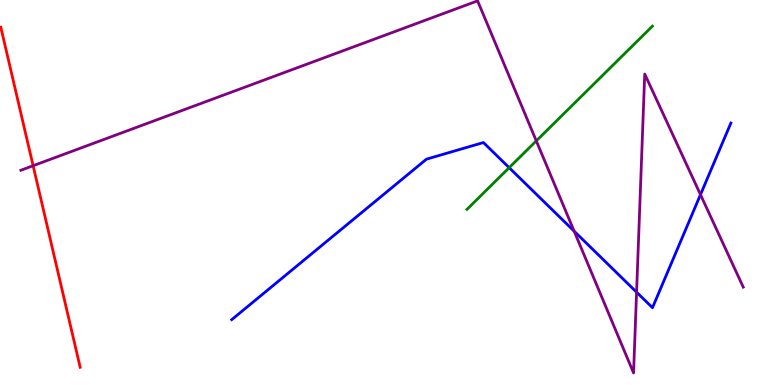[{'lines': ['blue', 'red'], 'intersections': []}, {'lines': ['green', 'red'], 'intersections': []}, {'lines': ['purple', 'red'], 'intersections': [{'x': 0.427, 'y': 5.7}]}, {'lines': ['blue', 'green'], 'intersections': [{'x': 6.57, 'y': 5.64}]}, {'lines': ['blue', 'purple'], 'intersections': [{'x': 7.41, 'y': 4.0}, {'x': 8.21, 'y': 2.41}, {'x': 9.04, 'y': 4.94}]}, {'lines': ['green', 'purple'], 'intersections': [{'x': 6.92, 'y': 6.34}]}]